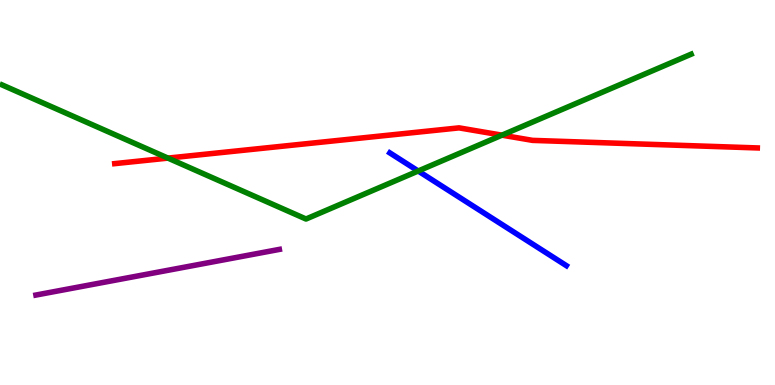[{'lines': ['blue', 'red'], 'intersections': []}, {'lines': ['green', 'red'], 'intersections': [{'x': 2.17, 'y': 5.89}, {'x': 6.48, 'y': 6.49}]}, {'lines': ['purple', 'red'], 'intersections': []}, {'lines': ['blue', 'green'], 'intersections': [{'x': 5.4, 'y': 5.56}]}, {'lines': ['blue', 'purple'], 'intersections': []}, {'lines': ['green', 'purple'], 'intersections': []}]